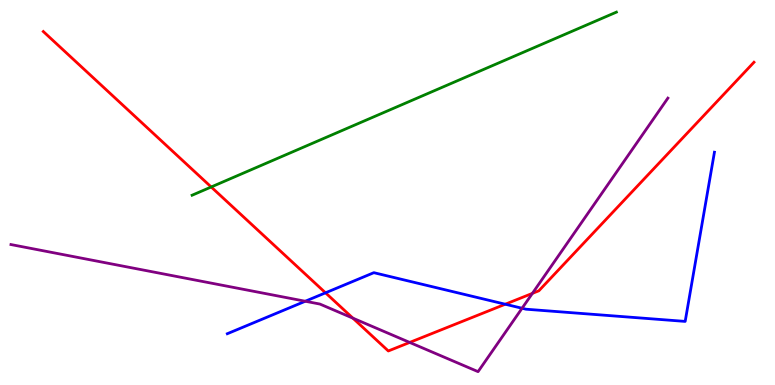[{'lines': ['blue', 'red'], 'intersections': [{'x': 4.2, 'y': 2.39}, {'x': 6.52, 'y': 2.1}]}, {'lines': ['green', 'red'], 'intersections': [{'x': 2.73, 'y': 5.14}]}, {'lines': ['purple', 'red'], 'intersections': [{'x': 4.55, 'y': 1.74}, {'x': 5.29, 'y': 1.11}, {'x': 6.87, 'y': 2.38}]}, {'lines': ['blue', 'green'], 'intersections': []}, {'lines': ['blue', 'purple'], 'intersections': [{'x': 3.94, 'y': 2.18}, {'x': 6.74, 'y': 1.99}]}, {'lines': ['green', 'purple'], 'intersections': []}]